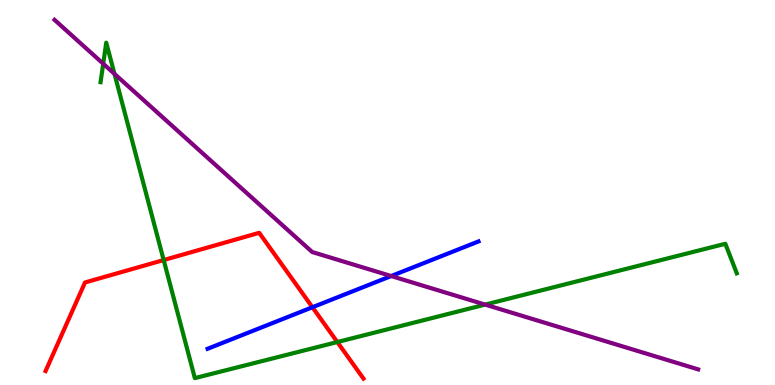[{'lines': ['blue', 'red'], 'intersections': [{'x': 4.03, 'y': 2.02}]}, {'lines': ['green', 'red'], 'intersections': [{'x': 2.11, 'y': 3.25}, {'x': 4.35, 'y': 1.12}]}, {'lines': ['purple', 'red'], 'intersections': []}, {'lines': ['blue', 'green'], 'intersections': []}, {'lines': ['blue', 'purple'], 'intersections': [{'x': 5.05, 'y': 2.83}]}, {'lines': ['green', 'purple'], 'intersections': [{'x': 1.33, 'y': 8.34}, {'x': 1.48, 'y': 8.08}, {'x': 6.26, 'y': 2.09}]}]